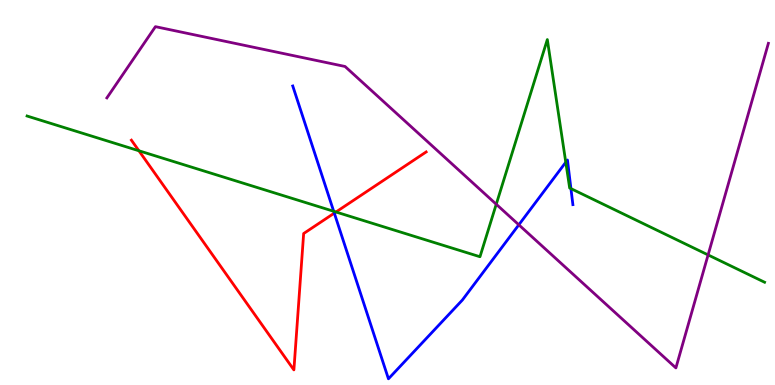[{'lines': ['blue', 'red'], 'intersections': [{'x': 4.31, 'y': 4.46}]}, {'lines': ['green', 'red'], 'intersections': [{'x': 1.79, 'y': 6.08}, {'x': 4.34, 'y': 4.49}]}, {'lines': ['purple', 'red'], 'intersections': []}, {'lines': ['blue', 'green'], 'intersections': [{'x': 4.31, 'y': 4.51}, {'x': 7.3, 'y': 5.79}, {'x': 7.37, 'y': 5.1}]}, {'lines': ['blue', 'purple'], 'intersections': [{'x': 6.69, 'y': 4.16}]}, {'lines': ['green', 'purple'], 'intersections': [{'x': 6.4, 'y': 4.69}, {'x': 9.14, 'y': 3.38}]}]